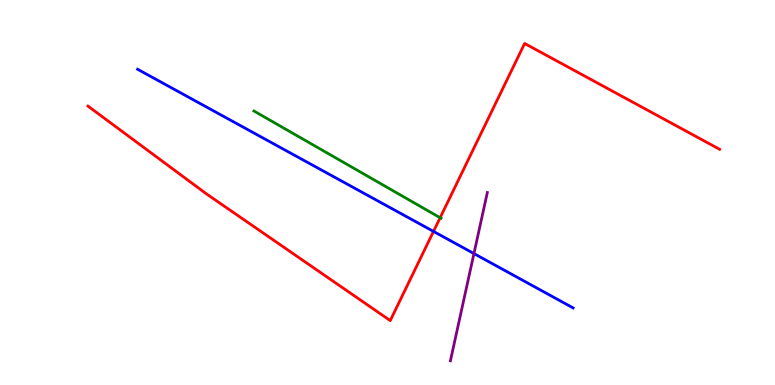[{'lines': ['blue', 'red'], 'intersections': [{'x': 5.59, 'y': 3.99}]}, {'lines': ['green', 'red'], 'intersections': [{'x': 5.68, 'y': 4.34}]}, {'lines': ['purple', 'red'], 'intersections': []}, {'lines': ['blue', 'green'], 'intersections': []}, {'lines': ['blue', 'purple'], 'intersections': [{'x': 6.12, 'y': 3.41}]}, {'lines': ['green', 'purple'], 'intersections': []}]